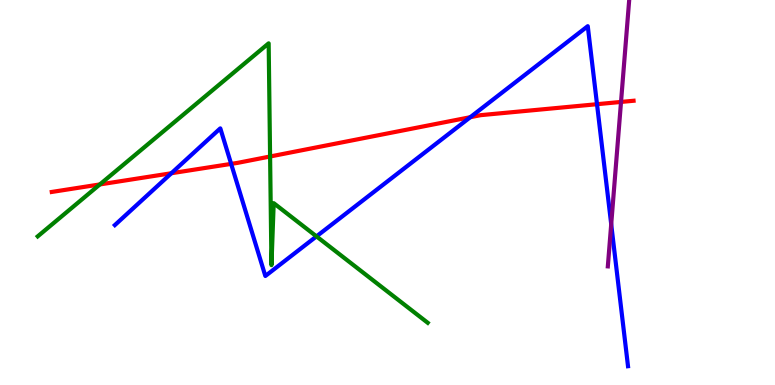[{'lines': ['blue', 'red'], 'intersections': [{'x': 2.21, 'y': 5.5}, {'x': 2.98, 'y': 5.74}, {'x': 6.07, 'y': 6.96}, {'x': 7.7, 'y': 7.29}]}, {'lines': ['green', 'red'], 'intersections': [{'x': 1.29, 'y': 5.21}, {'x': 3.49, 'y': 5.94}]}, {'lines': ['purple', 'red'], 'intersections': [{'x': 8.01, 'y': 7.35}]}, {'lines': ['blue', 'green'], 'intersections': [{'x': 4.08, 'y': 3.86}]}, {'lines': ['blue', 'purple'], 'intersections': [{'x': 7.89, 'y': 4.17}]}, {'lines': ['green', 'purple'], 'intersections': []}]